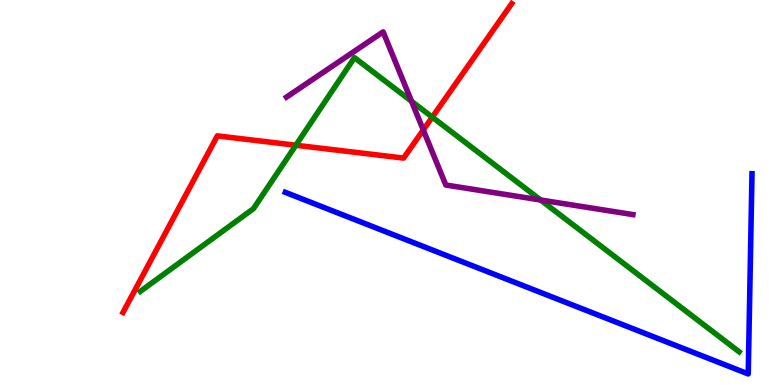[{'lines': ['blue', 'red'], 'intersections': []}, {'lines': ['green', 'red'], 'intersections': [{'x': 3.82, 'y': 6.23}, {'x': 5.58, 'y': 6.96}]}, {'lines': ['purple', 'red'], 'intersections': [{'x': 5.46, 'y': 6.62}]}, {'lines': ['blue', 'green'], 'intersections': []}, {'lines': ['blue', 'purple'], 'intersections': []}, {'lines': ['green', 'purple'], 'intersections': [{'x': 5.31, 'y': 7.37}, {'x': 6.98, 'y': 4.81}]}]